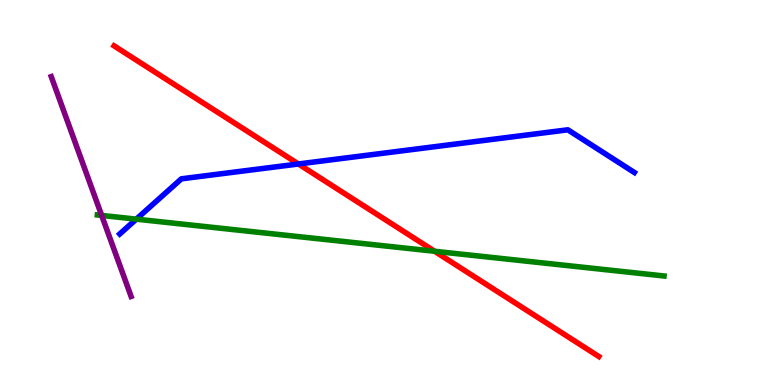[{'lines': ['blue', 'red'], 'intersections': [{'x': 3.85, 'y': 5.74}]}, {'lines': ['green', 'red'], 'intersections': [{'x': 5.61, 'y': 3.47}]}, {'lines': ['purple', 'red'], 'intersections': []}, {'lines': ['blue', 'green'], 'intersections': [{'x': 1.76, 'y': 4.31}]}, {'lines': ['blue', 'purple'], 'intersections': []}, {'lines': ['green', 'purple'], 'intersections': [{'x': 1.31, 'y': 4.4}]}]